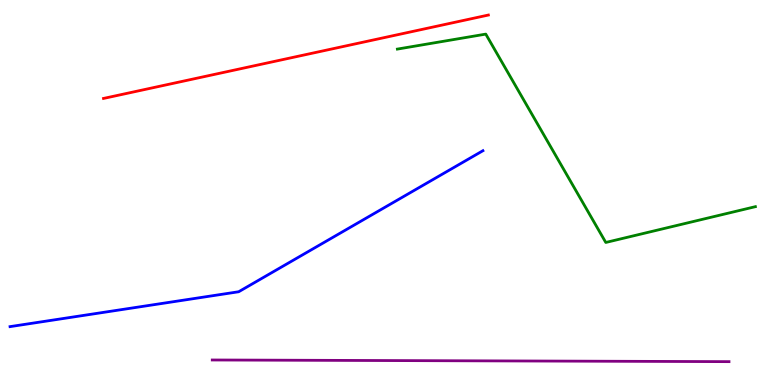[{'lines': ['blue', 'red'], 'intersections': []}, {'lines': ['green', 'red'], 'intersections': []}, {'lines': ['purple', 'red'], 'intersections': []}, {'lines': ['blue', 'green'], 'intersections': []}, {'lines': ['blue', 'purple'], 'intersections': []}, {'lines': ['green', 'purple'], 'intersections': []}]